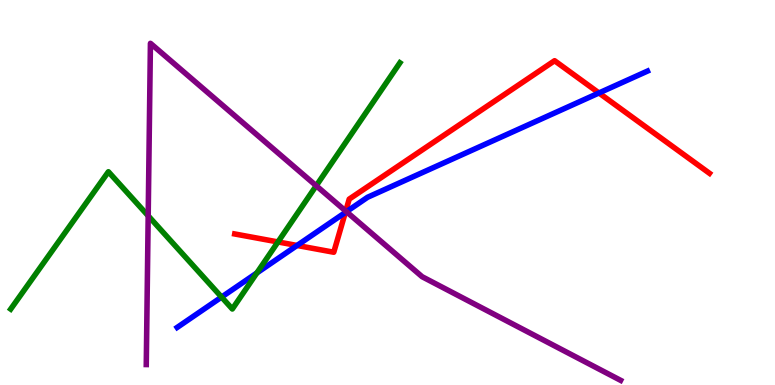[{'lines': ['blue', 'red'], 'intersections': [{'x': 3.83, 'y': 3.62}, {'x': 4.46, 'y': 4.48}, {'x': 7.73, 'y': 7.59}]}, {'lines': ['green', 'red'], 'intersections': [{'x': 3.59, 'y': 3.72}]}, {'lines': ['purple', 'red'], 'intersections': [{'x': 4.46, 'y': 4.52}]}, {'lines': ['blue', 'green'], 'intersections': [{'x': 2.86, 'y': 2.28}, {'x': 3.31, 'y': 2.91}]}, {'lines': ['blue', 'purple'], 'intersections': [{'x': 4.47, 'y': 4.5}]}, {'lines': ['green', 'purple'], 'intersections': [{'x': 1.91, 'y': 4.39}, {'x': 4.08, 'y': 5.18}]}]